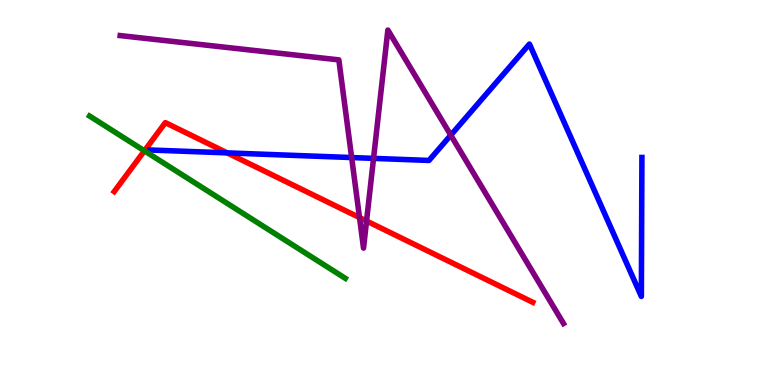[{'lines': ['blue', 'red'], 'intersections': [{'x': 2.93, 'y': 6.03}]}, {'lines': ['green', 'red'], 'intersections': [{'x': 1.86, 'y': 6.08}]}, {'lines': ['purple', 'red'], 'intersections': [{'x': 4.64, 'y': 4.35}, {'x': 4.73, 'y': 4.26}]}, {'lines': ['blue', 'green'], 'intersections': []}, {'lines': ['blue', 'purple'], 'intersections': [{'x': 4.54, 'y': 5.91}, {'x': 4.82, 'y': 5.89}, {'x': 5.82, 'y': 6.49}]}, {'lines': ['green', 'purple'], 'intersections': []}]